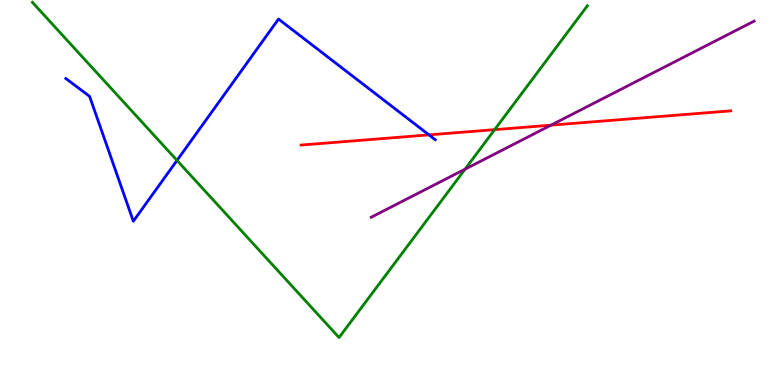[{'lines': ['blue', 'red'], 'intersections': [{'x': 5.53, 'y': 6.5}]}, {'lines': ['green', 'red'], 'intersections': [{'x': 6.38, 'y': 6.63}]}, {'lines': ['purple', 'red'], 'intersections': [{'x': 7.11, 'y': 6.75}]}, {'lines': ['blue', 'green'], 'intersections': [{'x': 2.28, 'y': 5.83}]}, {'lines': ['blue', 'purple'], 'intersections': []}, {'lines': ['green', 'purple'], 'intersections': [{'x': 6.0, 'y': 5.61}]}]